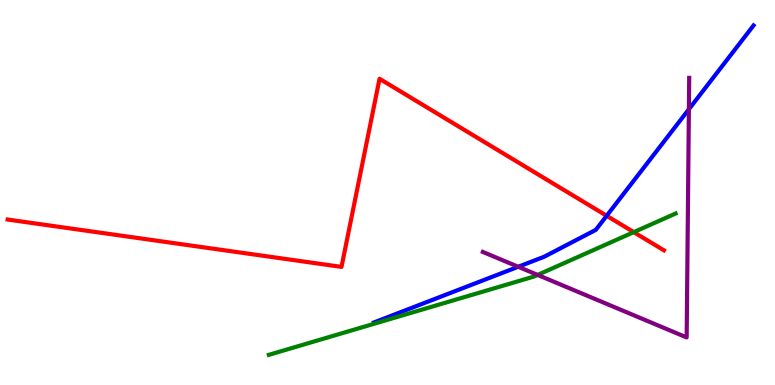[{'lines': ['blue', 'red'], 'intersections': [{'x': 7.83, 'y': 4.4}]}, {'lines': ['green', 'red'], 'intersections': [{'x': 8.18, 'y': 3.97}]}, {'lines': ['purple', 'red'], 'intersections': []}, {'lines': ['blue', 'green'], 'intersections': []}, {'lines': ['blue', 'purple'], 'intersections': [{'x': 6.69, 'y': 3.07}, {'x': 8.89, 'y': 7.16}]}, {'lines': ['green', 'purple'], 'intersections': [{'x': 6.94, 'y': 2.86}]}]